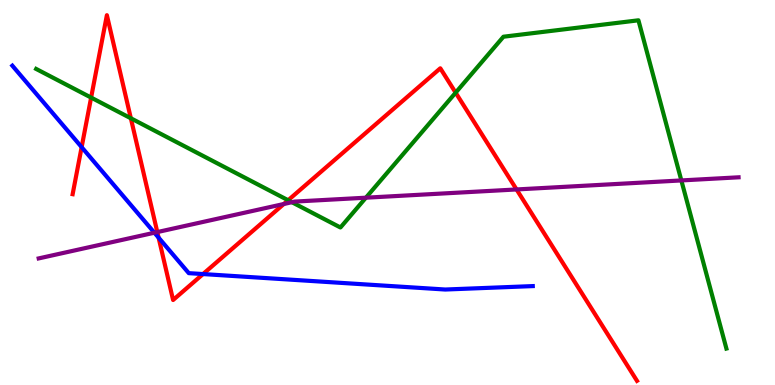[{'lines': ['blue', 'red'], 'intersections': [{'x': 1.05, 'y': 6.18}, {'x': 2.05, 'y': 3.83}, {'x': 2.62, 'y': 2.88}]}, {'lines': ['green', 'red'], 'intersections': [{'x': 1.18, 'y': 7.47}, {'x': 1.69, 'y': 6.93}, {'x': 3.72, 'y': 4.8}, {'x': 5.88, 'y': 7.59}]}, {'lines': ['purple', 'red'], 'intersections': [{'x': 2.03, 'y': 3.97}, {'x': 3.66, 'y': 4.7}, {'x': 6.67, 'y': 5.08}]}, {'lines': ['blue', 'green'], 'intersections': []}, {'lines': ['blue', 'purple'], 'intersections': [{'x': 1.99, 'y': 3.96}]}, {'lines': ['green', 'purple'], 'intersections': [{'x': 3.77, 'y': 4.75}, {'x': 4.72, 'y': 4.87}, {'x': 8.79, 'y': 5.31}]}]